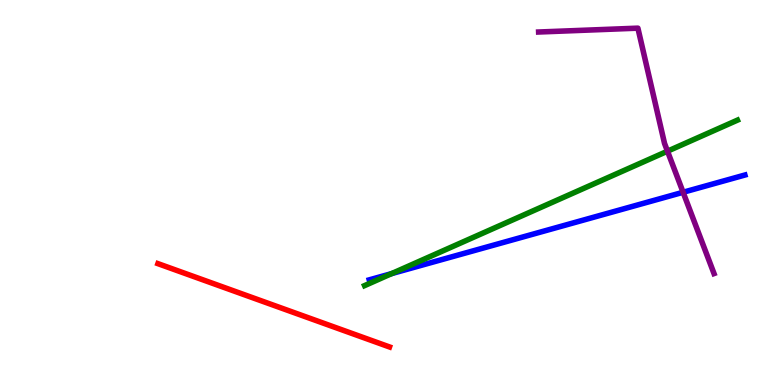[{'lines': ['blue', 'red'], 'intersections': []}, {'lines': ['green', 'red'], 'intersections': []}, {'lines': ['purple', 'red'], 'intersections': []}, {'lines': ['blue', 'green'], 'intersections': [{'x': 5.05, 'y': 2.89}]}, {'lines': ['blue', 'purple'], 'intersections': [{'x': 8.81, 'y': 5.01}]}, {'lines': ['green', 'purple'], 'intersections': [{'x': 8.61, 'y': 6.07}]}]